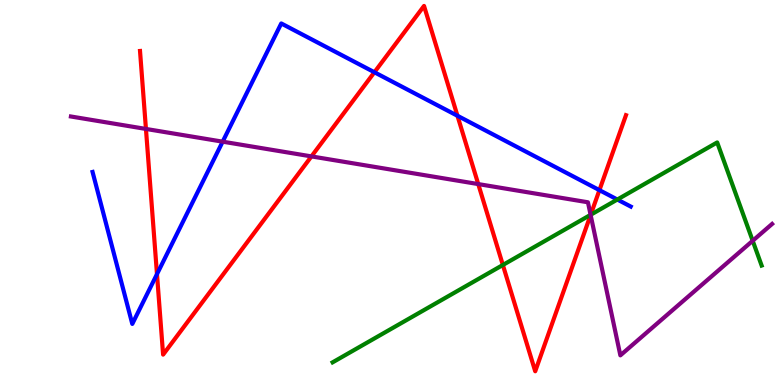[{'lines': ['blue', 'red'], 'intersections': [{'x': 2.03, 'y': 2.88}, {'x': 4.83, 'y': 8.12}, {'x': 5.9, 'y': 6.99}, {'x': 7.73, 'y': 5.06}]}, {'lines': ['green', 'red'], 'intersections': [{'x': 6.49, 'y': 3.12}, {'x': 7.62, 'y': 4.42}]}, {'lines': ['purple', 'red'], 'intersections': [{'x': 1.88, 'y': 6.65}, {'x': 4.02, 'y': 5.94}, {'x': 6.17, 'y': 5.22}, {'x': 7.62, 'y': 4.42}]}, {'lines': ['blue', 'green'], 'intersections': [{'x': 7.97, 'y': 4.82}]}, {'lines': ['blue', 'purple'], 'intersections': [{'x': 2.87, 'y': 6.32}]}, {'lines': ['green', 'purple'], 'intersections': [{'x': 7.62, 'y': 4.42}, {'x': 9.71, 'y': 3.75}]}]